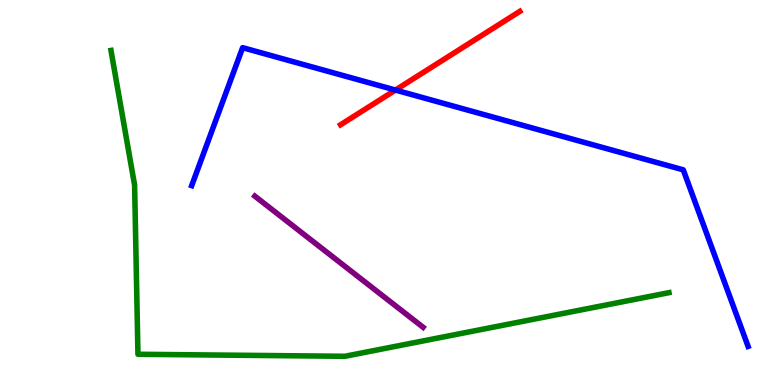[{'lines': ['blue', 'red'], 'intersections': [{'x': 5.1, 'y': 7.66}]}, {'lines': ['green', 'red'], 'intersections': []}, {'lines': ['purple', 'red'], 'intersections': []}, {'lines': ['blue', 'green'], 'intersections': []}, {'lines': ['blue', 'purple'], 'intersections': []}, {'lines': ['green', 'purple'], 'intersections': []}]